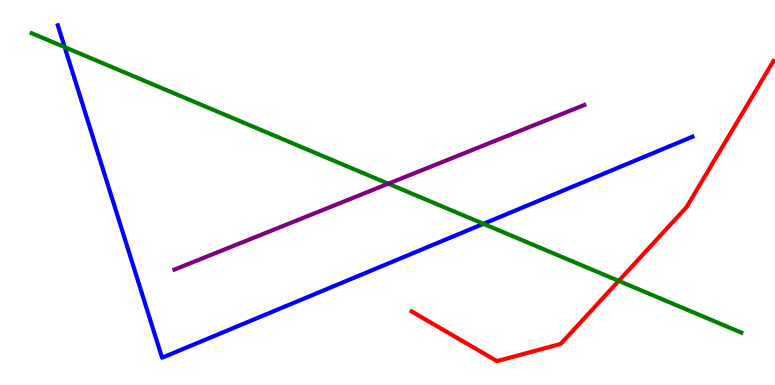[{'lines': ['blue', 'red'], 'intersections': []}, {'lines': ['green', 'red'], 'intersections': [{'x': 7.98, 'y': 2.7}]}, {'lines': ['purple', 'red'], 'intersections': []}, {'lines': ['blue', 'green'], 'intersections': [{'x': 0.835, 'y': 8.78}, {'x': 6.24, 'y': 4.19}]}, {'lines': ['blue', 'purple'], 'intersections': []}, {'lines': ['green', 'purple'], 'intersections': [{'x': 5.01, 'y': 5.23}]}]